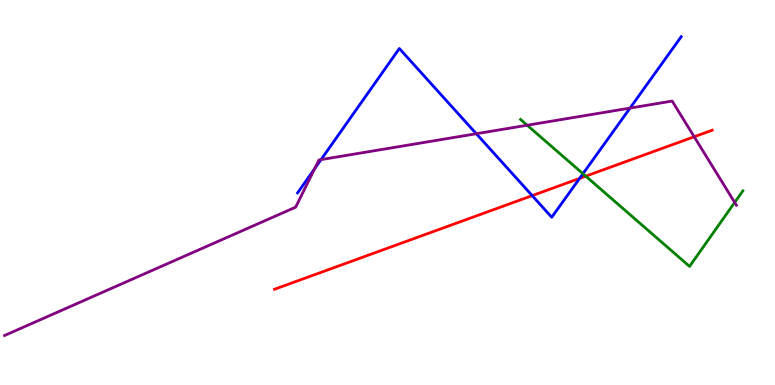[{'lines': ['blue', 'red'], 'intersections': [{'x': 6.87, 'y': 4.92}, {'x': 7.48, 'y': 5.37}]}, {'lines': ['green', 'red'], 'intersections': [{'x': 7.56, 'y': 5.42}]}, {'lines': ['purple', 'red'], 'intersections': [{'x': 8.96, 'y': 6.45}]}, {'lines': ['blue', 'green'], 'intersections': [{'x': 7.52, 'y': 5.49}]}, {'lines': ['blue', 'purple'], 'intersections': [{'x': 4.06, 'y': 5.62}, {'x': 4.14, 'y': 5.85}, {'x': 6.15, 'y': 6.53}, {'x': 8.13, 'y': 7.19}]}, {'lines': ['green', 'purple'], 'intersections': [{'x': 6.8, 'y': 6.75}, {'x': 9.48, 'y': 4.74}]}]